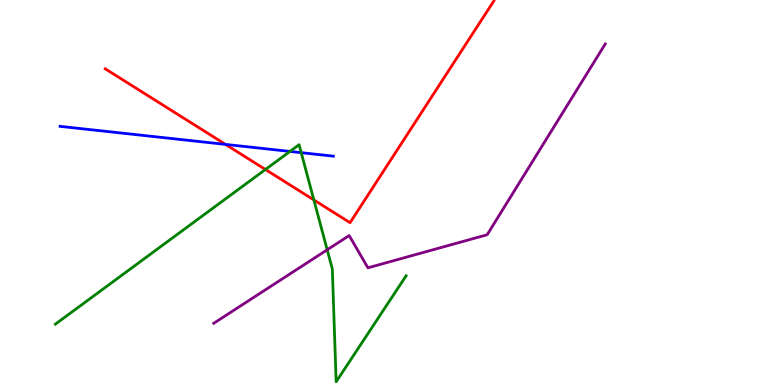[{'lines': ['blue', 'red'], 'intersections': [{'x': 2.91, 'y': 6.25}]}, {'lines': ['green', 'red'], 'intersections': [{'x': 3.42, 'y': 5.6}, {'x': 4.05, 'y': 4.81}]}, {'lines': ['purple', 'red'], 'intersections': []}, {'lines': ['blue', 'green'], 'intersections': [{'x': 3.74, 'y': 6.07}, {'x': 3.89, 'y': 6.03}]}, {'lines': ['blue', 'purple'], 'intersections': []}, {'lines': ['green', 'purple'], 'intersections': [{'x': 4.22, 'y': 3.51}]}]